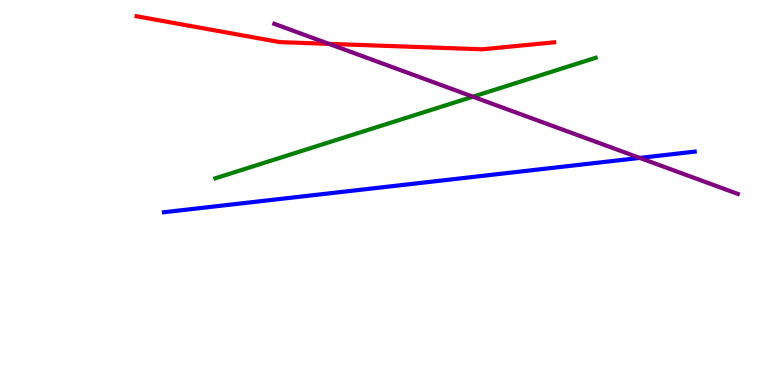[{'lines': ['blue', 'red'], 'intersections': []}, {'lines': ['green', 'red'], 'intersections': []}, {'lines': ['purple', 'red'], 'intersections': [{'x': 4.24, 'y': 8.86}]}, {'lines': ['blue', 'green'], 'intersections': []}, {'lines': ['blue', 'purple'], 'intersections': [{'x': 8.25, 'y': 5.9}]}, {'lines': ['green', 'purple'], 'intersections': [{'x': 6.1, 'y': 7.49}]}]